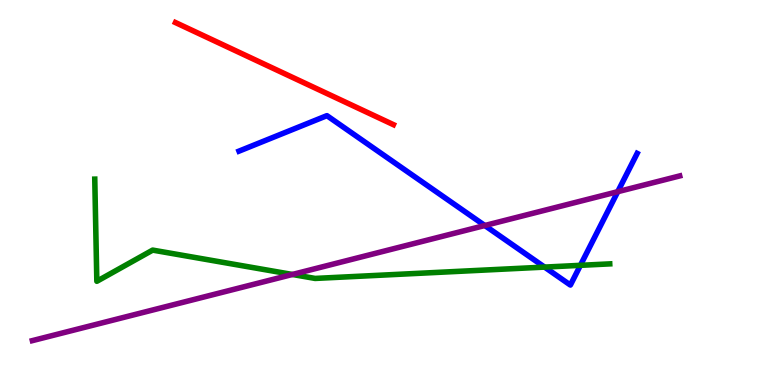[{'lines': ['blue', 'red'], 'intersections': []}, {'lines': ['green', 'red'], 'intersections': []}, {'lines': ['purple', 'red'], 'intersections': []}, {'lines': ['blue', 'green'], 'intersections': [{'x': 7.03, 'y': 3.06}, {'x': 7.49, 'y': 3.11}]}, {'lines': ['blue', 'purple'], 'intersections': [{'x': 6.26, 'y': 4.14}, {'x': 7.97, 'y': 5.02}]}, {'lines': ['green', 'purple'], 'intersections': [{'x': 3.77, 'y': 2.87}]}]